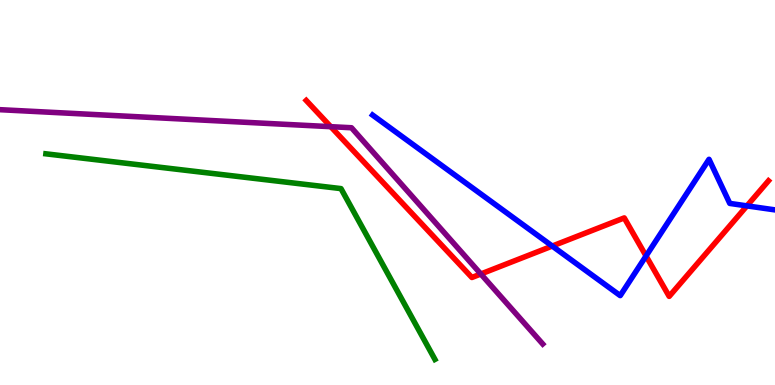[{'lines': ['blue', 'red'], 'intersections': [{'x': 7.13, 'y': 3.61}, {'x': 8.34, 'y': 3.35}, {'x': 9.64, 'y': 4.65}]}, {'lines': ['green', 'red'], 'intersections': []}, {'lines': ['purple', 'red'], 'intersections': [{'x': 4.27, 'y': 6.71}, {'x': 6.2, 'y': 2.88}]}, {'lines': ['blue', 'green'], 'intersections': []}, {'lines': ['blue', 'purple'], 'intersections': []}, {'lines': ['green', 'purple'], 'intersections': []}]